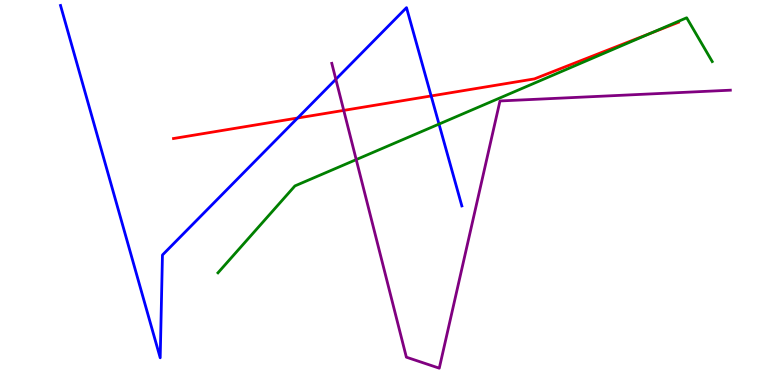[{'lines': ['blue', 'red'], 'intersections': [{'x': 3.84, 'y': 6.93}, {'x': 5.56, 'y': 7.51}]}, {'lines': ['green', 'red'], 'intersections': [{'x': 8.4, 'y': 9.14}]}, {'lines': ['purple', 'red'], 'intersections': [{'x': 4.44, 'y': 7.13}]}, {'lines': ['blue', 'green'], 'intersections': [{'x': 5.66, 'y': 6.78}]}, {'lines': ['blue', 'purple'], 'intersections': [{'x': 4.33, 'y': 7.94}]}, {'lines': ['green', 'purple'], 'intersections': [{'x': 4.6, 'y': 5.85}]}]